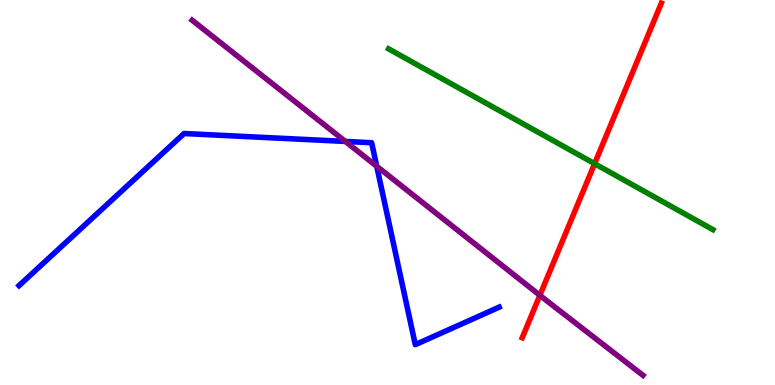[{'lines': ['blue', 'red'], 'intersections': []}, {'lines': ['green', 'red'], 'intersections': [{'x': 7.67, 'y': 5.75}]}, {'lines': ['purple', 'red'], 'intersections': [{'x': 6.97, 'y': 2.33}]}, {'lines': ['blue', 'green'], 'intersections': []}, {'lines': ['blue', 'purple'], 'intersections': [{'x': 4.46, 'y': 6.33}, {'x': 4.86, 'y': 5.68}]}, {'lines': ['green', 'purple'], 'intersections': []}]